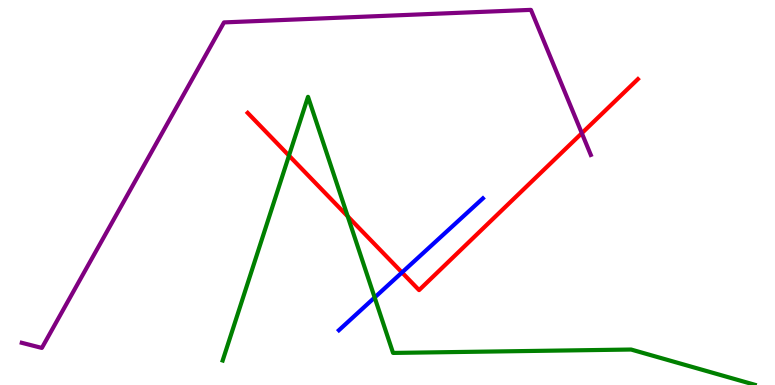[{'lines': ['blue', 'red'], 'intersections': [{'x': 5.19, 'y': 2.92}]}, {'lines': ['green', 'red'], 'intersections': [{'x': 3.73, 'y': 5.96}, {'x': 4.49, 'y': 4.38}]}, {'lines': ['purple', 'red'], 'intersections': [{'x': 7.51, 'y': 6.54}]}, {'lines': ['blue', 'green'], 'intersections': [{'x': 4.83, 'y': 2.27}]}, {'lines': ['blue', 'purple'], 'intersections': []}, {'lines': ['green', 'purple'], 'intersections': []}]